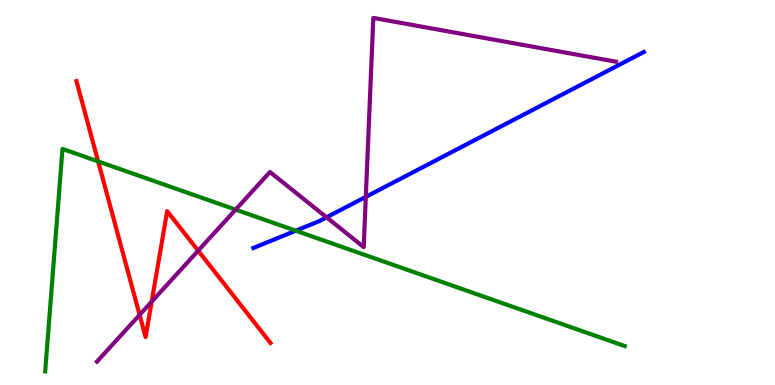[{'lines': ['blue', 'red'], 'intersections': []}, {'lines': ['green', 'red'], 'intersections': [{'x': 1.27, 'y': 5.81}]}, {'lines': ['purple', 'red'], 'intersections': [{'x': 1.8, 'y': 1.82}, {'x': 1.96, 'y': 2.16}, {'x': 2.56, 'y': 3.49}]}, {'lines': ['blue', 'green'], 'intersections': [{'x': 3.82, 'y': 4.01}]}, {'lines': ['blue', 'purple'], 'intersections': [{'x': 4.21, 'y': 4.36}, {'x': 4.72, 'y': 4.89}]}, {'lines': ['green', 'purple'], 'intersections': [{'x': 3.04, 'y': 4.56}]}]